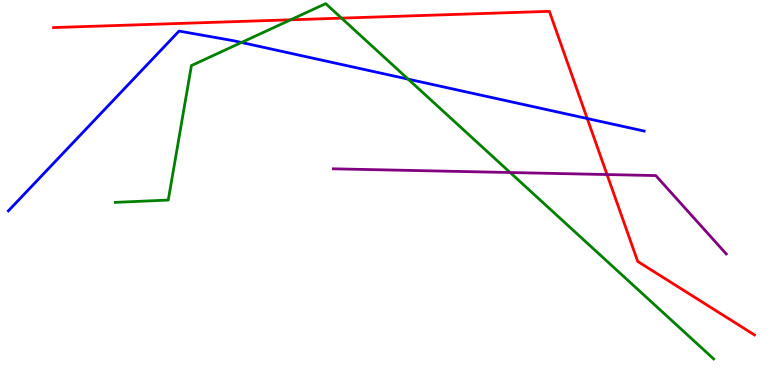[{'lines': ['blue', 'red'], 'intersections': [{'x': 7.58, 'y': 6.92}]}, {'lines': ['green', 'red'], 'intersections': [{'x': 3.75, 'y': 9.49}, {'x': 4.41, 'y': 9.53}]}, {'lines': ['purple', 'red'], 'intersections': [{'x': 7.83, 'y': 5.47}]}, {'lines': ['blue', 'green'], 'intersections': [{'x': 3.12, 'y': 8.9}, {'x': 5.27, 'y': 7.94}]}, {'lines': ['blue', 'purple'], 'intersections': []}, {'lines': ['green', 'purple'], 'intersections': [{'x': 6.58, 'y': 5.52}]}]